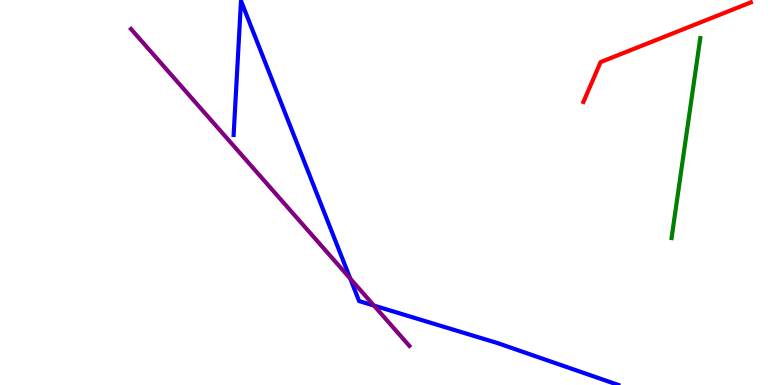[{'lines': ['blue', 'red'], 'intersections': []}, {'lines': ['green', 'red'], 'intersections': []}, {'lines': ['purple', 'red'], 'intersections': []}, {'lines': ['blue', 'green'], 'intersections': []}, {'lines': ['blue', 'purple'], 'intersections': [{'x': 4.52, 'y': 2.76}, {'x': 4.83, 'y': 2.06}]}, {'lines': ['green', 'purple'], 'intersections': []}]